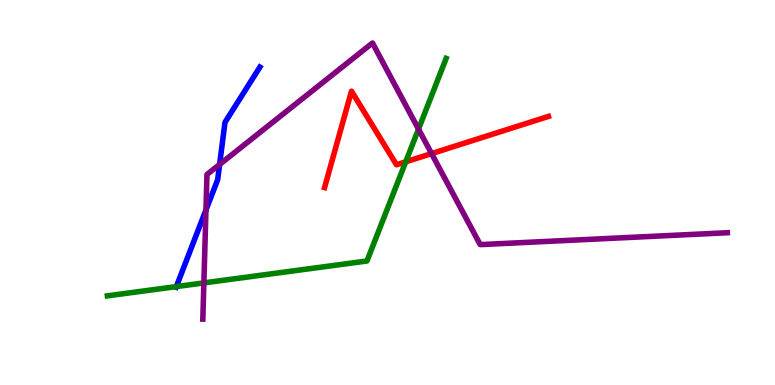[{'lines': ['blue', 'red'], 'intersections': []}, {'lines': ['green', 'red'], 'intersections': [{'x': 5.24, 'y': 5.8}]}, {'lines': ['purple', 'red'], 'intersections': [{'x': 5.57, 'y': 6.01}]}, {'lines': ['blue', 'green'], 'intersections': [{'x': 2.28, 'y': 2.56}]}, {'lines': ['blue', 'purple'], 'intersections': [{'x': 2.66, 'y': 4.55}, {'x': 2.83, 'y': 5.73}]}, {'lines': ['green', 'purple'], 'intersections': [{'x': 2.63, 'y': 2.65}, {'x': 5.4, 'y': 6.65}]}]